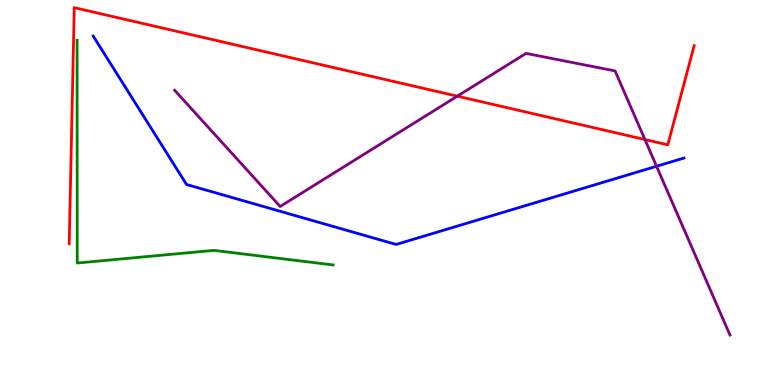[{'lines': ['blue', 'red'], 'intersections': []}, {'lines': ['green', 'red'], 'intersections': []}, {'lines': ['purple', 'red'], 'intersections': [{'x': 5.9, 'y': 7.5}, {'x': 8.32, 'y': 6.38}]}, {'lines': ['blue', 'green'], 'intersections': []}, {'lines': ['blue', 'purple'], 'intersections': [{'x': 8.47, 'y': 5.68}]}, {'lines': ['green', 'purple'], 'intersections': []}]